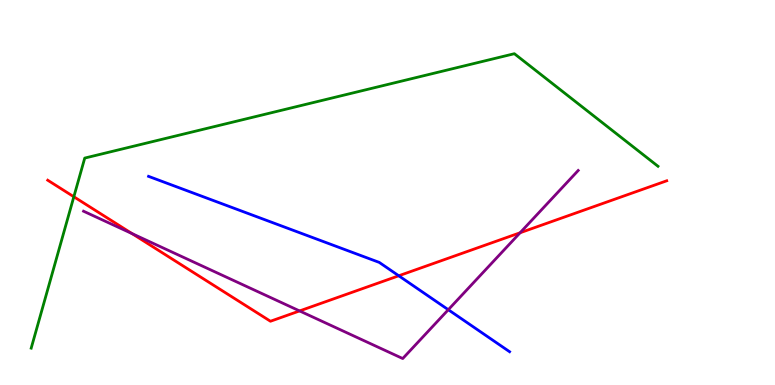[{'lines': ['blue', 'red'], 'intersections': [{'x': 5.15, 'y': 2.84}]}, {'lines': ['green', 'red'], 'intersections': [{'x': 0.953, 'y': 4.89}]}, {'lines': ['purple', 'red'], 'intersections': [{'x': 1.7, 'y': 3.93}, {'x': 3.87, 'y': 1.92}, {'x': 6.71, 'y': 3.95}]}, {'lines': ['blue', 'green'], 'intersections': []}, {'lines': ['blue', 'purple'], 'intersections': [{'x': 5.78, 'y': 1.96}]}, {'lines': ['green', 'purple'], 'intersections': []}]